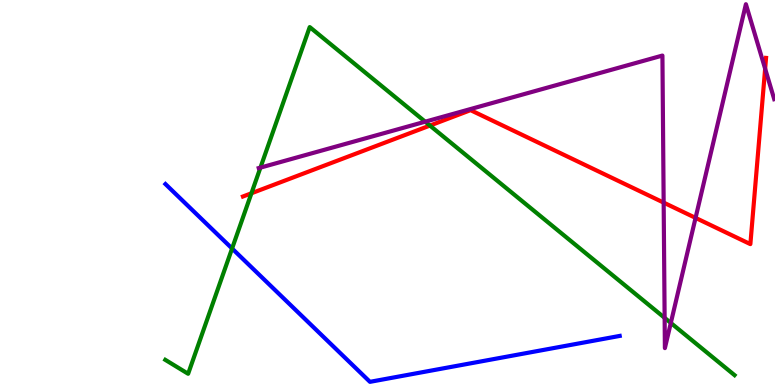[{'lines': ['blue', 'red'], 'intersections': []}, {'lines': ['green', 'red'], 'intersections': [{'x': 3.24, 'y': 4.98}, {'x': 5.55, 'y': 6.74}]}, {'lines': ['purple', 'red'], 'intersections': [{'x': 8.56, 'y': 4.74}, {'x': 8.98, 'y': 4.34}, {'x': 9.87, 'y': 8.22}]}, {'lines': ['blue', 'green'], 'intersections': [{'x': 2.99, 'y': 3.55}]}, {'lines': ['blue', 'purple'], 'intersections': []}, {'lines': ['green', 'purple'], 'intersections': [{'x': 3.36, 'y': 5.65}, {'x': 5.49, 'y': 6.84}, {'x': 8.58, 'y': 1.74}, {'x': 8.66, 'y': 1.61}]}]